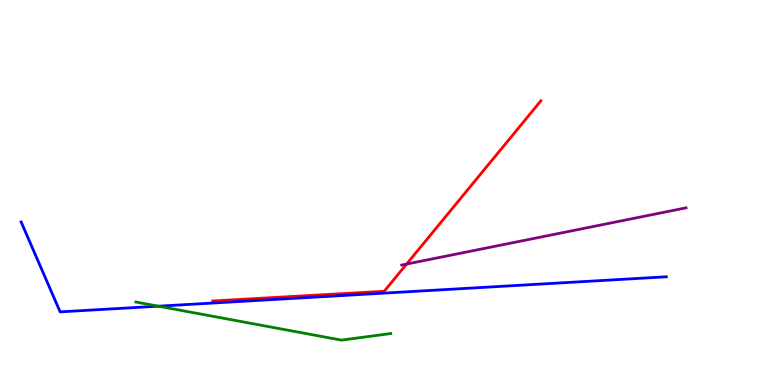[{'lines': ['blue', 'red'], 'intersections': []}, {'lines': ['green', 'red'], 'intersections': []}, {'lines': ['purple', 'red'], 'intersections': [{'x': 5.25, 'y': 3.14}]}, {'lines': ['blue', 'green'], 'intersections': [{'x': 2.04, 'y': 2.05}]}, {'lines': ['blue', 'purple'], 'intersections': []}, {'lines': ['green', 'purple'], 'intersections': []}]